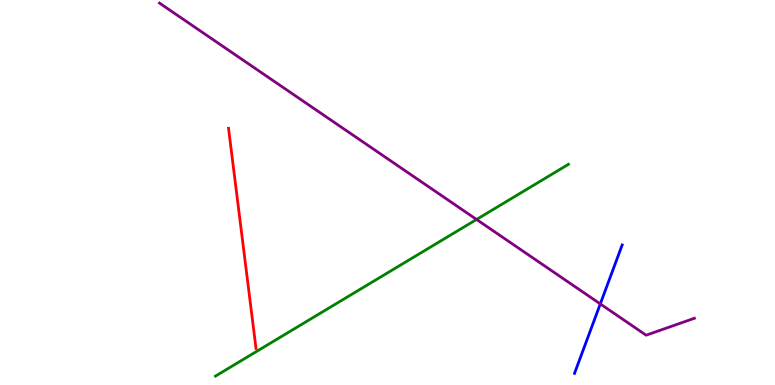[{'lines': ['blue', 'red'], 'intersections': []}, {'lines': ['green', 'red'], 'intersections': []}, {'lines': ['purple', 'red'], 'intersections': []}, {'lines': ['blue', 'green'], 'intersections': []}, {'lines': ['blue', 'purple'], 'intersections': [{'x': 7.75, 'y': 2.11}]}, {'lines': ['green', 'purple'], 'intersections': [{'x': 6.15, 'y': 4.3}]}]